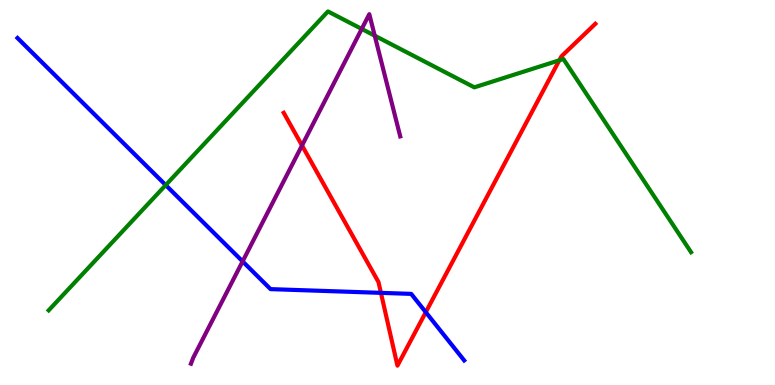[{'lines': ['blue', 'red'], 'intersections': [{'x': 4.92, 'y': 2.39}, {'x': 5.49, 'y': 1.89}]}, {'lines': ['green', 'red'], 'intersections': [{'x': 7.22, 'y': 8.43}]}, {'lines': ['purple', 'red'], 'intersections': [{'x': 3.9, 'y': 6.22}]}, {'lines': ['blue', 'green'], 'intersections': [{'x': 2.14, 'y': 5.19}]}, {'lines': ['blue', 'purple'], 'intersections': [{'x': 3.13, 'y': 3.21}]}, {'lines': ['green', 'purple'], 'intersections': [{'x': 4.67, 'y': 9.25}, {'x': 4.84, 'y': 9.07}]}]